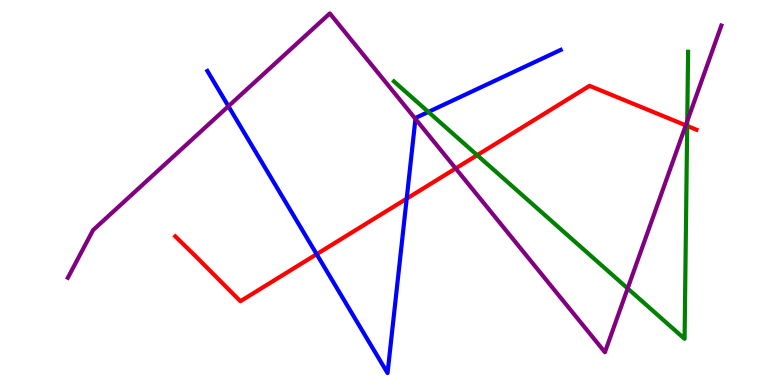[{'lines': ['blue', 'red'], 'intersections': [{'x': 4.09, 'y': 3.4}, {'x': 5.25, 'y': 4.84}]}, {'lines': ['green', 'red'], 'intersections': [{'x': 6.16, 'y': 5.97}, {'x': 8.87, 'y': 6.73}]}, {'lines': ['purple', 'red'], 'intersections': [{'x': 5.88, 'y': 5.63}, {'x': 8.85, 'y': 6.74}]}, {'lines': ['blue', 'green'], 'intersections': [{'x': 5.53, 'y': 7.09}]}, {'lines': ['blue', 'purple'], 'intersections': [{'x': 2.95, 'y': 7.24}, {'x': 5.36, 'y': 6.91}]}, {'lines': ['green', 'purple'], 'intersections': [{'x': 8.1, 'y': 2.51}, {'x': 8.87, 'y': 6.85}]}]